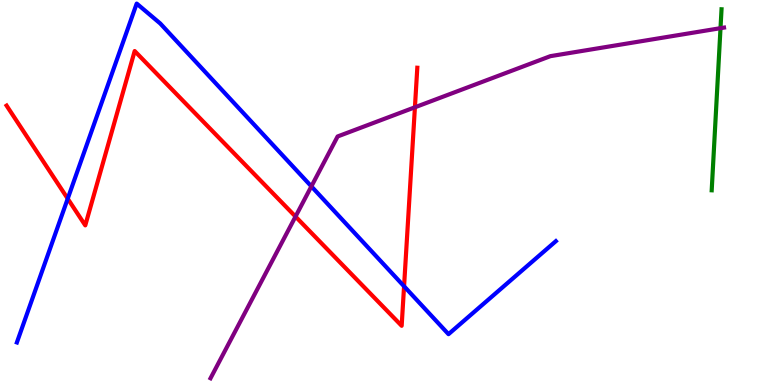[{'lines': ['blue', 'red'], 'intersections': [{'x': 0.874, 'y': 4.84}, {'x': 5.21, 'y': 2.56}]}, {'lines': ['green', 'red'], 'intersections': []}, {'lines': ['purple', 'red'], 'intersections': [{'x': 3.81, 'y': 4.38}, {'x': 5.35, 'y': 7.21}]}, {'lines': ['blue', 'green'], 'intersections': []}, {'lines': ['blue', 'purple'], 'intersections': [{'x': 4.02, 'y': 5.16}]}, {'lines': ['green', 'purple'], 'intersections': [{'x': 9.3, 'y': 9.27}]}]